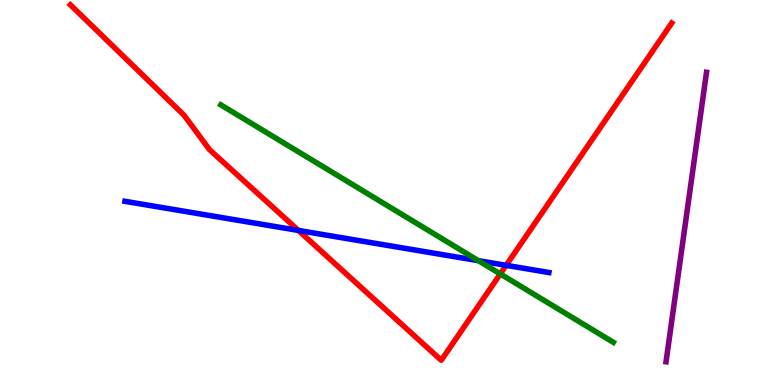[{'lines': ['blue', 'red'], 'intersections': [{'x': 3.85, 'y': 4.01}, {'x': 6.53, 'y': 3.11}]}, {'lines': ['green', 'red'], 'intersections': [{'x': 6.46, 'y': 2.89}]}, {'lines': ['purple', 'red'], 'intersections': []}, {'lines': ['blue', 'green'], 'intersections': [{'x': 6.17, 'y': 3.23}]}, {'lines': ['blue', 'purple'], 'intersections': []}, {'lines': ['green', 'purple'], 'intersections': []}]